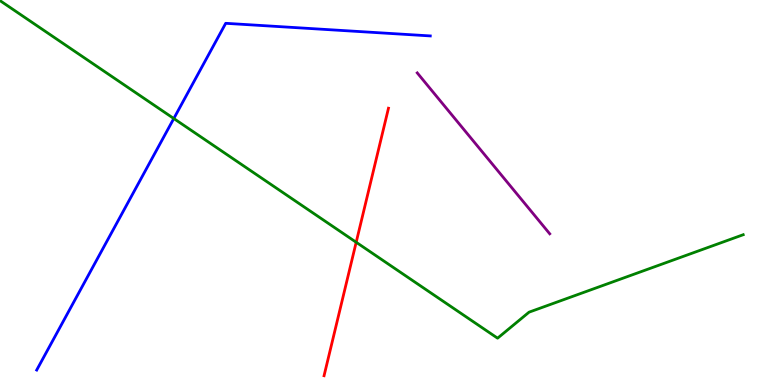[{'lines': ['blue', 'red'], 'intersections': []}, {'lines': ['green', 'red'], 'intersections': [{'x': 4.6, 'y': 3.71}]}, {'lines': ['purple', 'red'], 'intersections': []}, {'lines': ['blue', 'green'], 'intersections': [{'x': 2.24, 'y': 6.92}]}, {'lines': ['blue', 'purple'], 'intersections': []}, {'lines': ['green', 'purple'], 'intersections': []}]